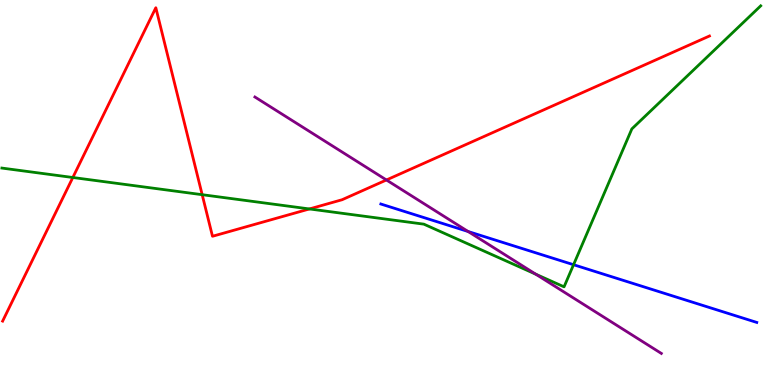[{'lines': ['blue', 'red'], 'intersections': []}, {'lines': ['green', 'red'], 'intersections': [{'x': 0.94, 'y': 5.39}, {'x': 2.61, 'y': 4.94}, {'x': 3.99, 'y': 4.57}]}, {'lines': ['purple', 'red'], 'intersections': [{'x': 4.99, 'y': 5.33}]}, {'lines': ['blue', 'green'], 'intersections': [{'x': 7.4, 'y': 3.12}]}, {'lines': ['blue', 'purple'], 'intersections': [{'x': 6.04, 'y': 3.99}]}, {'lines': ['green', 'purple'], 'intersections': [{'x': 6.91, 'y': 2.88}]}]